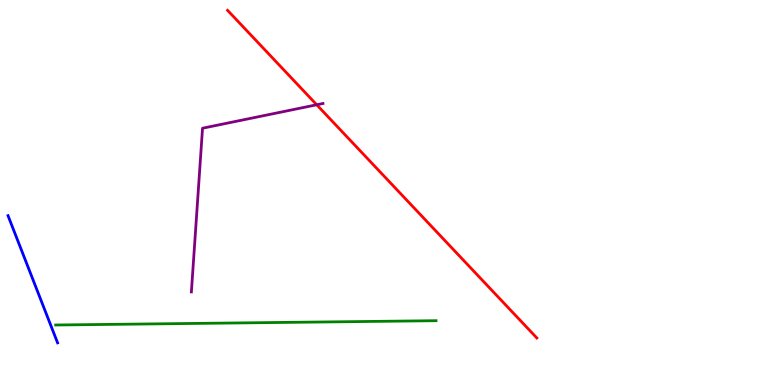[{'lines': ['blue', 'red'], 'intersections': []}, {'lines': ['green', 'red'], 'intersections': []}, {'lines': ['purple', 'red'], 'intersections': [{'x': 4.09, 'y': 7.28}]}, {'lines': ['blue', 'green'], 'intersections': []}, {'lines': ['blue', 'purple'], 'intersections': []}, {'lines': ['green', 'purple'], 'intersections': []}]